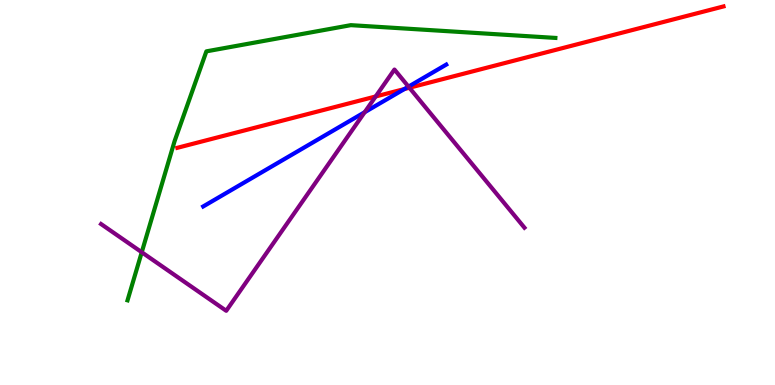[{'lines': ['blue', 'red'], 'intersections': [{'x': 5.22, 'y': 7.69}]}, {'lines': ['green', 'red'], 'intersections': []}, {'lines': ['purple', 'red'], 'intersections': [{'x': 4.85, 'y': 7.49}, {'x': 5.28, 'y': 7.72}]}, {'lines': ['blue', 'green'], 'intersections': []}, {'lines': ['blue', 'purple'], 'intersections': [{'x': 4.71, 'y': 7.09}, {'x': 5.27, 'y': 7.75}]}, {'lines': ['green', 'purple'], 'intersections': [{'x': 1.83, 'y': 3.45}]}]